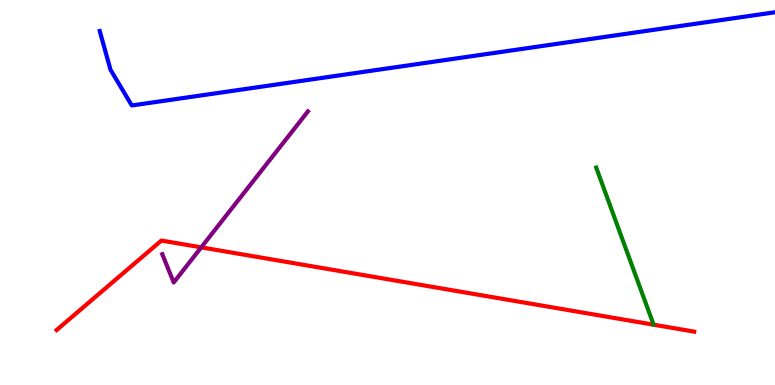[{'lines': ['blue', 'red'], 'intersections': []}, {'lines': ['green', 'red'], 'intersections': []}, {'lines': ['purple', 'red'], 'intersections': [{'x': 2.6, 'y': 3.58}]}, {'lines': ['blue', 'green'], 'intersections': []}, {'lines': ['blue', 'purple'], 'intersections': []}, {'lines': ['green', 'purple'], 'intersections': []}]